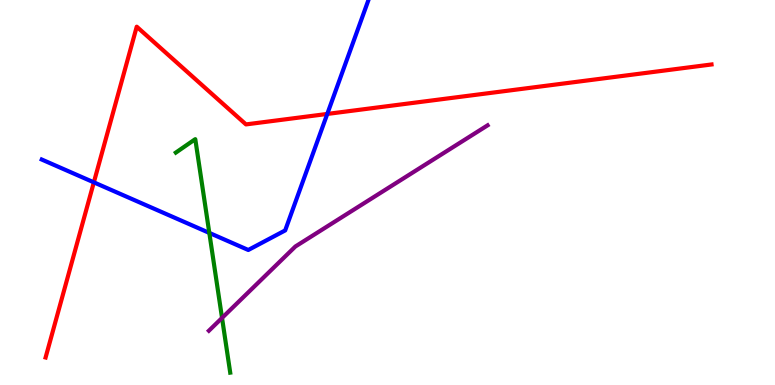[{'lines': ['blue', 'red'], 'intersections': [{'x': 1.21, 'y': 5.26}, {'x': 4.22, 'y': 7.04}]}, {'lines': ['green', 'red'], 'intersections': []}, {'lines': ['purple', 'red'], 'intersections': []}, {'lines': ['blue', 'green'], 'intersections': [{'x': 2.7, 'y': 3.95}]}, {'lines': ['blue', 'purple'], 'intersections': []}, {'lines': ['green', 'purple'], 'intersections': [{'x': 2.86, 'y': 1.74}]}]